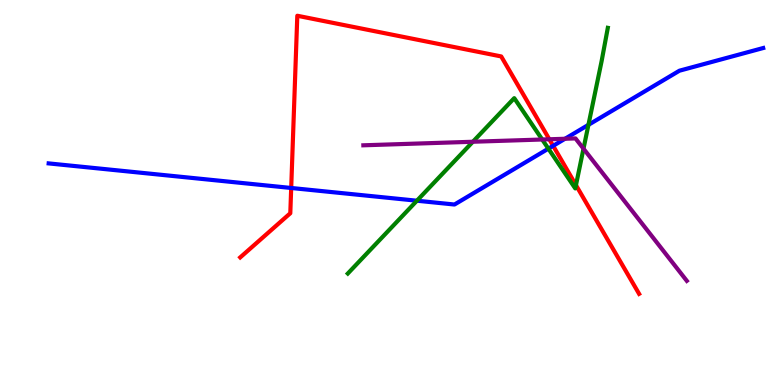[{'lines': ['blue', 'red'], 'intersections': [{'x': 3.76, 'y': 5.12}, {'x': 7.14, 'y': 6.21}]}, {'lines': ['green', 'red'], 'intersections': [{'x': 7.43, 'y': 5.19}]}, {'lines': ['purple', 'red'], 'intersections': [{'x': 7.09, 'y': 6.38}]}, {'lines': ['blue', 'green'], 'intersections': [{'x': 5.38, 'y': 4.79}, {'x': 7.08, 'y': 6.14}, {'x': 7.59, 'y': 6.76}]}, {'lines': ['blue', 'purple'], 'intersections': [{'x': 7.29, 'y': 6.4}]}, {'lines': ['green', 'purple'], 'intersections': [{'x': 6.1, 'y': 6.32}, {'x': 7.0, 'y': 6.38}, {'x': 7.53, 'y': 6.14}]}]